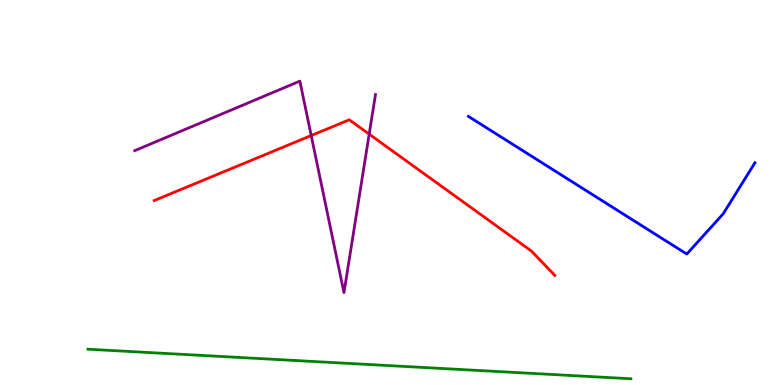[{'lines': ['blue', 'red'], 'intersections': []}, {'lines': ['green', 'red'], 'intersections': []}, {'lines': ['purple', 'red'], 'intersections': [{'x': 4.02, 'y': 6.48}, {'x': 4.76, 'y': 6.52}]}, {'lines': ['blue', 'green'], 'intersections': []}, {'lines': ['blue', 'purple'], 'intersections': []}, {'lines': ['green', 'purple'], 'intersections': []}]